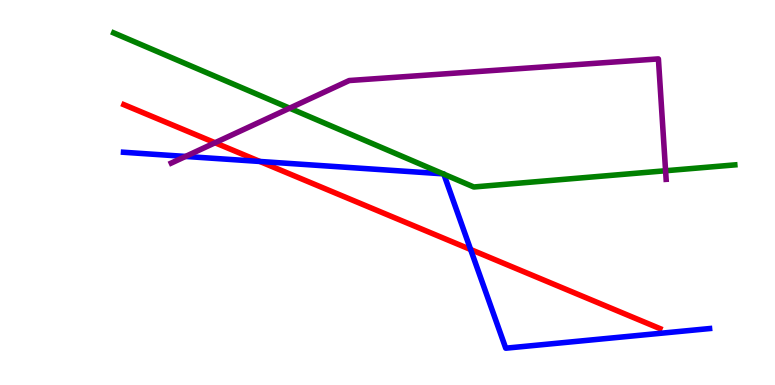[{'lines': ['blue', 'red'], 'intersections': [{'x': 3.35, 'y': 5.81}, {'x': 6.07, 'y': 3.52}]}, {'lines': ['green', 'red'], 'intersections': []}, {'lines': ['purple', 'red'], 'intersections': [{'x': 2.77, 'y': 6.29}]}, {'lines': ['blue', 'green'], 'intersections': [{'x': 5.72, 'y': 5.48}, {'x': 5.73, 'y': 5.48}]}, {'lines': ['blue', 'purple'], 'intersections': [{'x': 2.39, 'y': 5.94}]}, {'lines': ['green', 'purple'], 'intersections': [{'x': 3.74, 'y': 7.19}, {'x': 8.59, 'y': 5.56}]}]